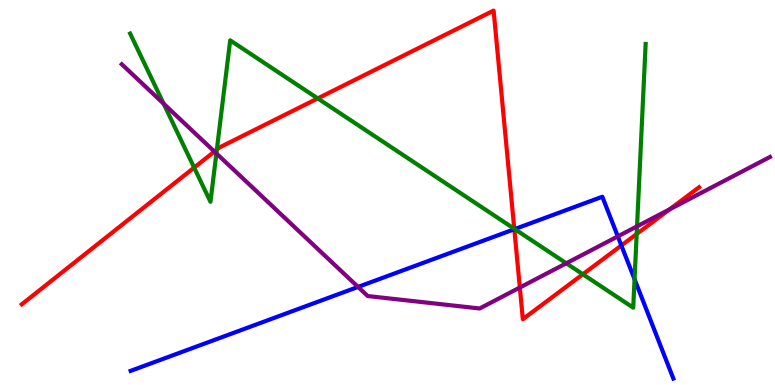[{'lines': ['blue', 'red'], 'intersections': [{'x': 6.64, 'y': 4.05}, {'x': 8.02, 'y': 3.62}]}, {'lines': ['green', 'red'], 'intersections': [{'x': 2.51, 'y': 5.65}, {'x': 2.8, 'y': 6.11}, {'x': 4.1, 'y': 7.44}, {'x': 6.64, 'y': 4.06}, {'x': 7.52, 'y': 2.88}, {'x': 8.22, 'y': 3.92}]}, {'lines': ['purple', 'red'], 'intersections': [{'x': 2.77, 'y': 6.06}, {'x': 6.71, 'y': 2.53}, {'x': 8.64, 'y': 4.56}]}, {'lines': ['blue', 'green'], 'intersections': [{'x': 6.64, 'y': 4.05}, {'x': 8.19, 'y': 2.75}]}, {'lines': ['blue', 'purple'], 'intersections': [{'x': 4.62, 'y': 2.55}, {'x': 7.97, 'y': 3.86}]}, {'lines': ['green', 'purple'], 'intersections': [{'x': 2.11, 'y': 7.31}, {'x': 2.79, 'y': 6.02}, {'x': 7.31, 'y': 3.16}, {'x': 8.22, 'y': 4.12}]}]